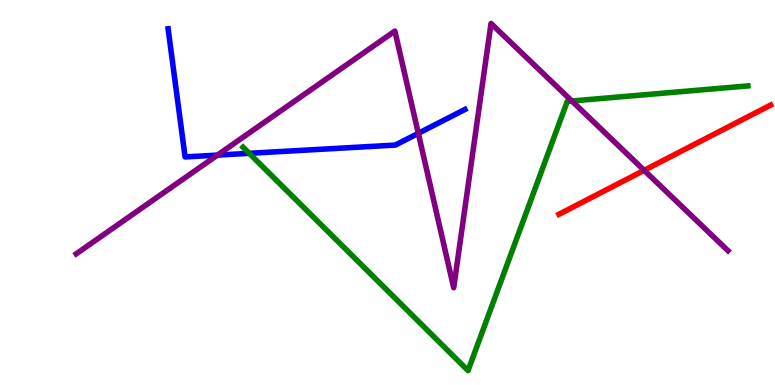[{'lines': ['blue', 'red'], 'intersections': []}, {'lines': ['green', 'red'], 'intersections': []}, {'lines': ['purple', 'red'], 'intersections': [{'x': 8.31, 'y': 5.58}]}, {'lines': ['blue', 'green'], 'intersections': [{'x': 3.22, 'y': 6.02}]}, {'lines': ['blue', 'purple'], 'intersections': [{'x': 2.81, 'y': 5.97}, {'x': 5.4, 'y': 6.54}]}, {'lines': ['green', 'purple'], 'intersections': [{'x': 7.38, 'y': 7.38}]}]